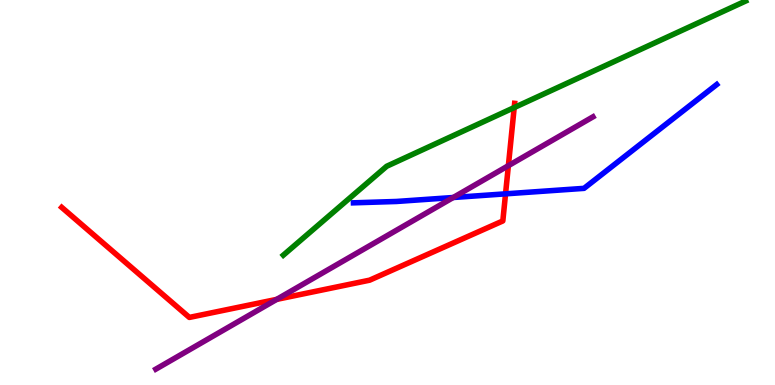[{'lines': ['blue', 'red'], 'intersections': [{'x': 6.52, 'y': 4.97}]}, {'lines': ['green', 'red'], 'intersections': [{'x': 6.63, 'y': 7.21}]}, {'lines': ['purple', 'red'], 'intersections': [{'x': 3.57, 'y': 2.22}, {'x': 6.56, 'y': 5.7}]}, {'lines': ['blue', 'green'], 'intersections': []}, {'lines': ['blue', 'purple'], 'intersections': [{'x': 5.85, 'y': 4.87}]}, {'lines': ['green', 'purple'], 'intersections': []}]